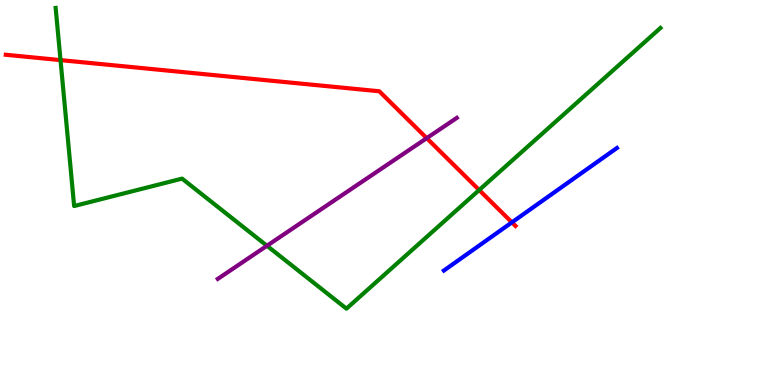[{'lines': ['blue', 'red'], 'intersections': [{'x': 6.61, 'y': 4.22}]}, {'lines': ['green', 'red'], 'intersections': [{'x': 0.781, 'y': 8.44}, {'x': 6.18, 'y': 5.06}]}, {'lines': ['purple', 'red'], 'intersections': [{'x': 5.51, 'y': 6.41}]}, {'lines': ['blue', 'green'], 'intersections': []}, {'lines': ['blue', 'purple'], 'intersections': []}, {'lines': ['green', 'purple'], 'intersections': [{'x': 3.44, 'y': 3.62}]}]